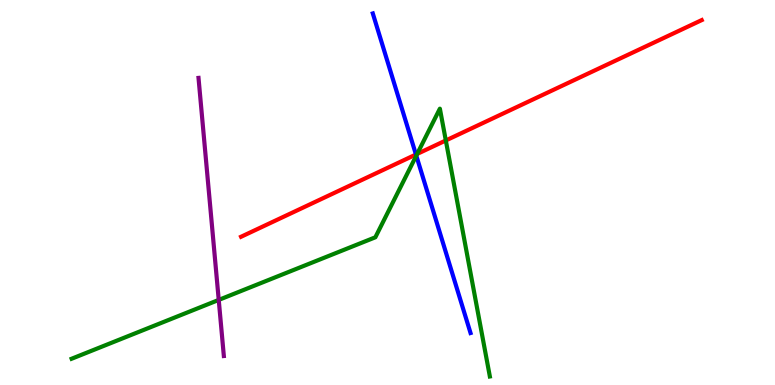[{'lines': ['blue', 'red'], 'intersections': [{'x': 5.37, 'y': 5.99}]}, {'lines': ['green', 'red'], 'intersections': [{'x': 5.38, 'y': 6.0}, {'x': 5.75, 'y': 6.35}]}, {'lines': ['purple', 'red'], 'intersections': []}, {'lines': ['blue', 'green'], 'intersections': [{'x': 5.37, 'y': 5.96}]}, {'lines': ['blue', 'purple'], 'intersections': []}, {'lines': ['green', 'purple'], 'intersections': [{'x': 2.82, 'y': 2.21}]}]